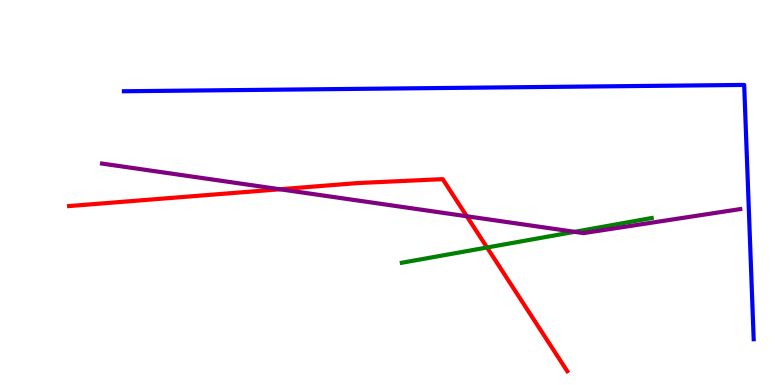[{'lines': ['blue', 'red'], 'intersections': []}, {'lines': ['green', 'red'], 'intersections': [{'x': 6.28, 'y': 3.57}]}, {'lines': ['purple', 'red'], 'intersections': [{'x': 3.61, 'y': 5.08}, {'x': 6.02, 'y': 4.38}]}, {'lines': ['blue', 'green'], 'intersections': []}, {'lines': ['blue', 'purple'], 'intersections': []}, {'lines': ['green', 'purple'], 'intersections': [{'x': 7.41, 'y': 3.98}]}]